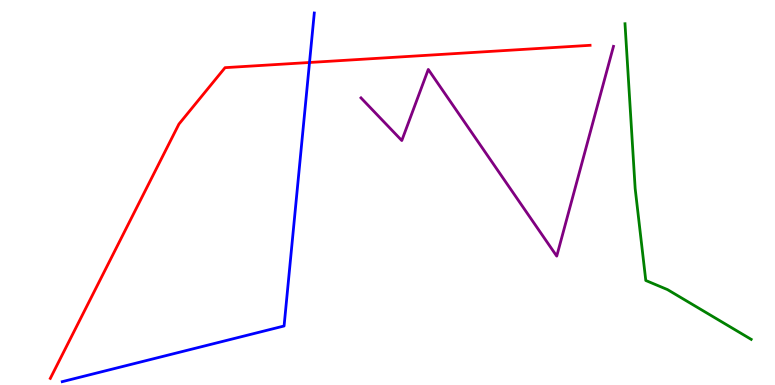[{'lines': ['blue', 'red'], 'intersections': [{'x': 3.99, 'y': 8.38}]}, {'lines': ['green', 'red'], 'intersections': []}, {'lines': ['purple', 'red'], 'intersections': []}, {'lines': ['blue', 'green'], 'intersections': []}, {'lines': ['blue', 'purple'], 'intersections': []}, {'lines': ['green', 'purple'], 'intersections': []}]